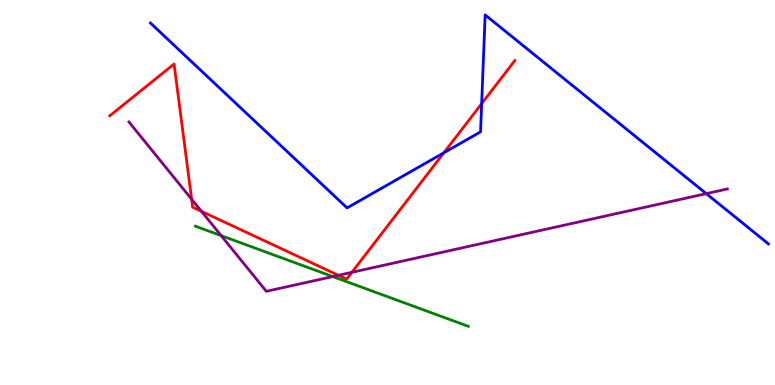[{'lines': ['blue', 'red'], 'intersections': [{'x': 5.73, 'y': 6.03}, {'x': 6.21, 'y': 7.31}]}, {'lines': ['green', 'red'], 'intersections': []}, {'lines': ['purple', 'red'], 'intersections': [{'x': 2.47, 'y': 4.82}, {'x': 2.6, 'y': 4.51}, {'x': 4.37, 'y': 2.85}, {'x': 4.54, 'y': 2.93}]}, {'lines': ['blue', 'green'], 'intersections': []}, {'lines': ['blue', 'purple'], 'intersections': [{'x': 9.11, 'y': 4.97}]}, {'lines': ['green', 'purple'], 'intersections': [{'x': 2.85, 'y': 3.88}, {'x': 4.29, 'y': 2.82}]}]